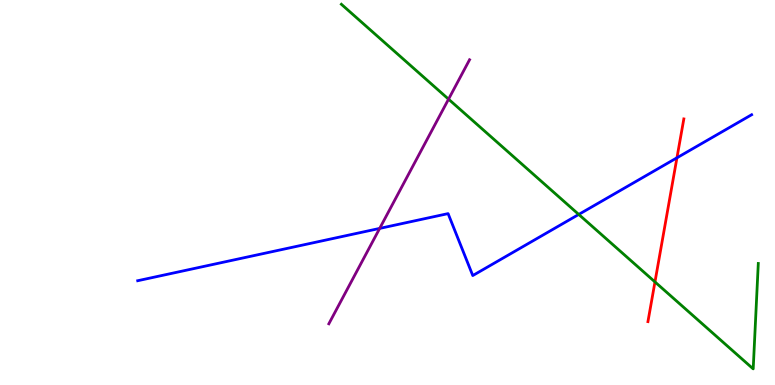[{'lines': ['blue', 'red'], 'intersections': [{'x': 8.73, 'y': 5.9}]}, {'lines': ['green', 'red'], 'intersections': [{'x': 8.45, 'y': 2.68}]}, {'lines': ['purple', 'red'], 'intersections': []}, {'lines': ['blue', 'green'], 'intersections': [{'x': 7.47, 'y': 4.43}]}, {'lines': ['blue', 'purple'], 'intersections': [{'x': 4.9, 'y': 4.07}]}, {'lines': ['green', 'purple'], 'intersections': [{'x': 5.79, 'y': 7.42}]}]